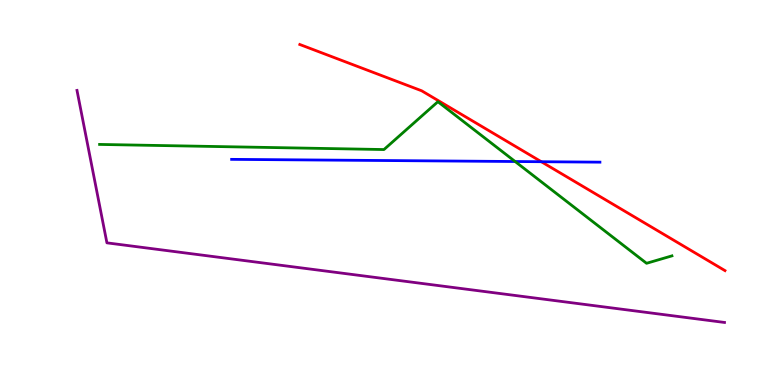[{'lines': ['blue', 'red'], 'intersections': [{'x': 6.98, 'y': 5.8}]}, {'lines': ['green', 'red'], 'intersections': []}, {'lines': ['purple', 'red'], 'intersections': []}, {'lines': ['blue', 'green'], 'intersections': [{'x': 6.65, 'y': 5.8}]}, {'lines': ['blue', 'purple'], 'intersections': []}, {'lines': ['green', 'purple'], 'intersections': []}]